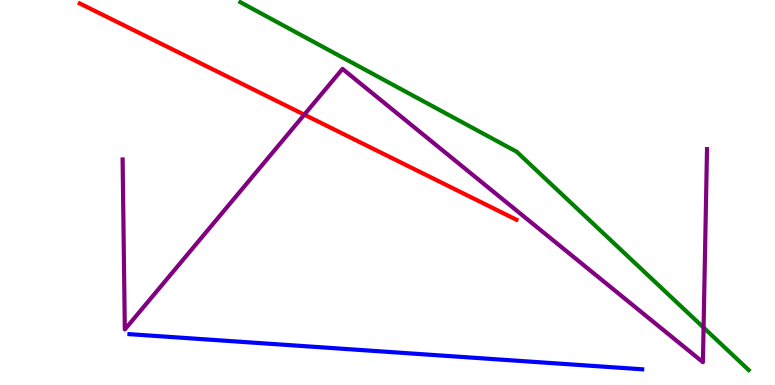[{'lines': ['blue', 'red'], 'intersections': []}, {'lines': ['green', 'red'], 'intersections': []}, {'lines': ['purple', 'red'], 'intersections': [{'x': 3.93, 'y': 7.02}]}, {'lines': ['blue', 'green'], 'intersections': []}, {'lines': ['blue', 'purple'], 'intersections': []}, {'lines': ['green', 'purple'], 'intersections': [{'x': 9.08, 'y': 1.49}]}]